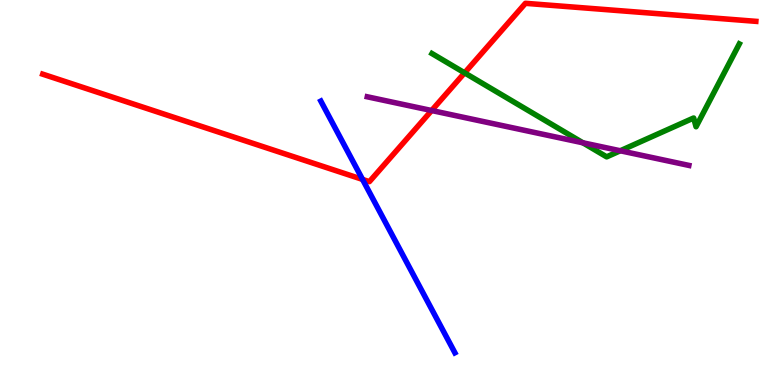[{'lines': ['blue', 'red'], 'intersections': [{'x': 4.68, 'y': 5.34}]}, {'lines': ['green', 'red'], 'intersections': [{'x': 5.99, 'y': 8.11}]}, {'lines': ['purple', 'red'], 'intersections': [{'x': 5.57, 'y': 7.13}]}, {'lines': ['blue', 'green'], 'intersections': []}, {'lines': ['blue', 'purple'], 'intersections': []}, {'lines': ['green', 'purple'], 'intersections': [{'x': 7.52, 'y': 6.29}, {'x': 8.0, 'y': 6.08}]}]